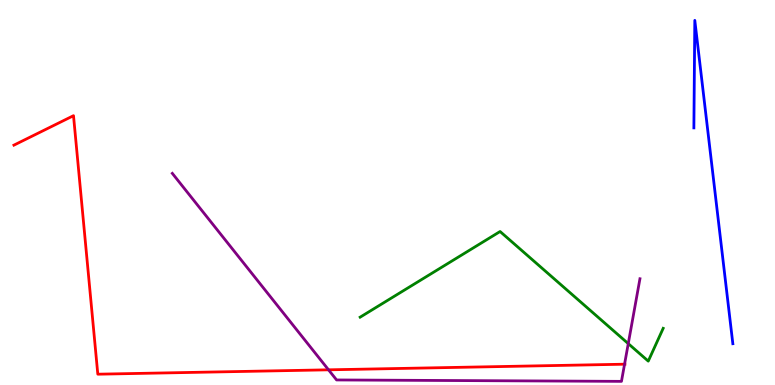[{'lines': ['blue', 'red'], 'intersections': []}, {'lines': ['green', 'red'], 'intersections': []}, {'lines': ['purple', 'red'], 'intersections': [{'x': 4.24, 'y': 0.394}, {'x': 8.06, 'y': 0.54}]}, {'lines': ['blue', 'green'], 'intersections': []}, {'lines': ['blue', 'purple'], 'intersections': []}, {'lines': ['green', 'purple'], 'intersections': [{'x': 8.11, 'y': 1.07}]}]